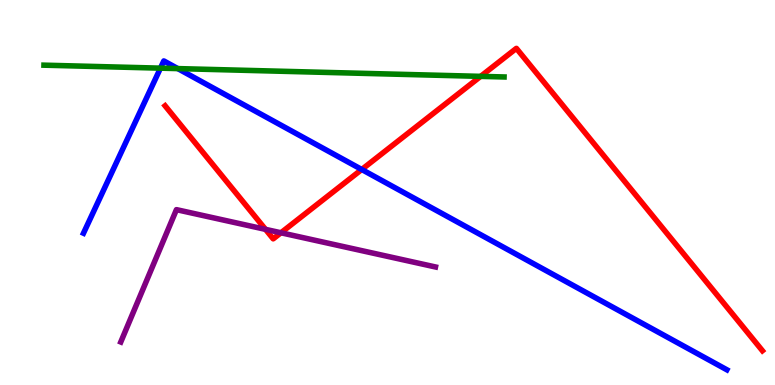[{'lines': ['blue', 'red'], 'intersections': [{'x': 4.67, 'y': 5.6}]}, {'lines': ['green', 'red'], 'intersections': [{'x': 6.2, 'y': 8.02}]}, {'lines': ['purple', 'red'], 'intersections': [{'x': 3.43, 'y': 4.04}, {'x': 3.63, 'y': 3.95}]}, {'lines': ['blue', 'green'], 'intersections': [{'x': 2.07, 'y': 8.23}, {'x': 2.29, 'y': 8.22}]}, {'lines': ['blue', 'purple'], 'intersections': []}, {'lines': ['green', 'purple'], 'intersections': []}]